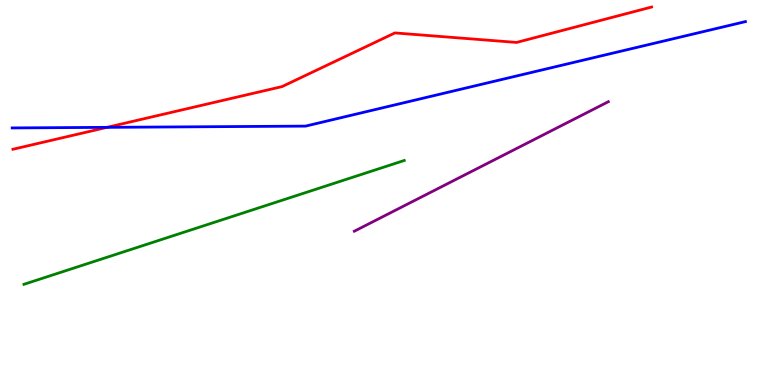[{'lines': ['blue', 'red'], 'intersections': [{'x': 1.38, 'y': 6.69}]}, {'lines': ['green', 'red'], 'intersections': []}, {'lines': ['purple', 'red'], 'intersections': []}, {'lines': ['blue', 'green'], 'intersections': []}, {'lines': ['blue', 'purple'], 'intersections': []}, {'lines': ['green', 'purple'], 'intersections': []}]